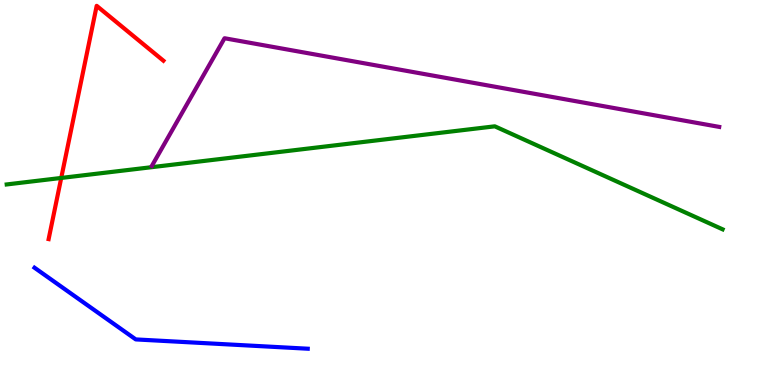[{'lines': ['blue', 'red'], 'intersections': []}, {'lines': ['green', 'red'], 'intersections': [{'x': 0.79, 'y': 5.38}]}, {'lines': ['purple', 'red'], 'intersections': []}, {'lines': ['blue', 'green'], 'intersections': []}, {'lines': ['blue', 'purple'], 'intersections': []}, {'lines': ['green', 'purple'], 'intersections': []}]